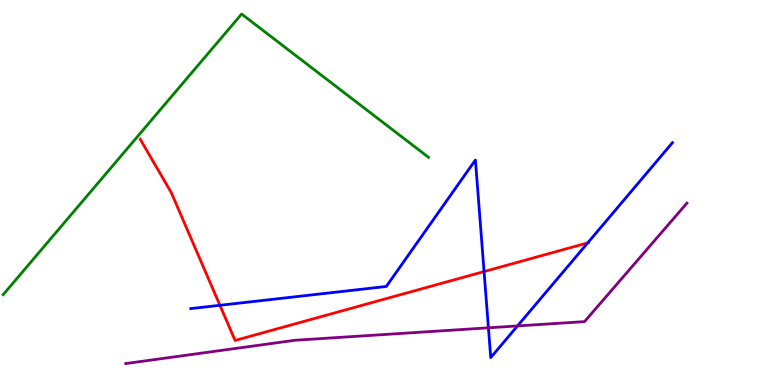[{'lines': ['blue', 'red'], 'intersections': [{'x': 2.84, 'y': 2.07}, {'x': 6.25, 'y': 2.95}, {'x': 7.58, 'y': 3.69}]}, {'lines': ['green', 'red'], 'intersections': []}, {'lines': ['purple', 'red'], 'intersections': []}, {'lines': ['blue', 'green'], 'intersections': []}, {'lines': ['blue', 'purple'], 'intersections': [{'x': 6.3, 'y': 1.49}, {'x': 6.68, 'y': 1.53}]}, {'lines': ['green', 'purple'], 'intersections': []}]